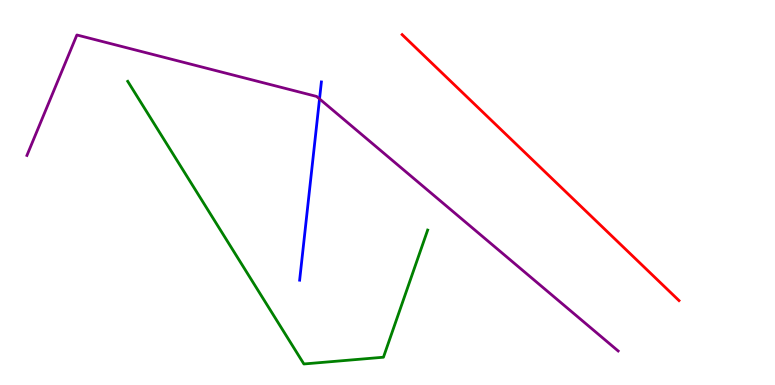[{'lines': ['blue', 'red'], 'intersections': []}, {'lines': ['green', 'red'], 'intersections': []}, {'lines': ['purple', 'red'], 'intersections': []}, {'lines': ['blue', 'green'], 'intersections': []}, {'lines': ['blue', 'purple'], 'intersections': [{'x': 4.12, 'y': 7.43}]}, {'lines': ['green', 'purple'], 'intersections': []}]